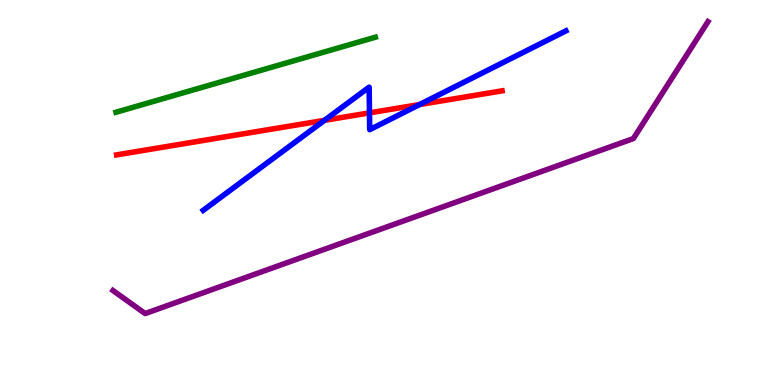[{'lines': ['blue', 'red'], 'intersections': [{'x': 4.19, 'y': 6.87}, {'x': 4.77, 'y': 7.07}, {'x': 5.41, 'y': 7.28}]}, {'lines': ['green', 'red'], 'intersections': []}, {'lines': ['purple', 'red'], 'intersections': []}, {'lines': ['blue', 'green'], 'intersections': []}, {'lines': ['blue', 'purple'], 'intersections': []}, {'lines': ['green', 'purple'], 'intersections': []}]